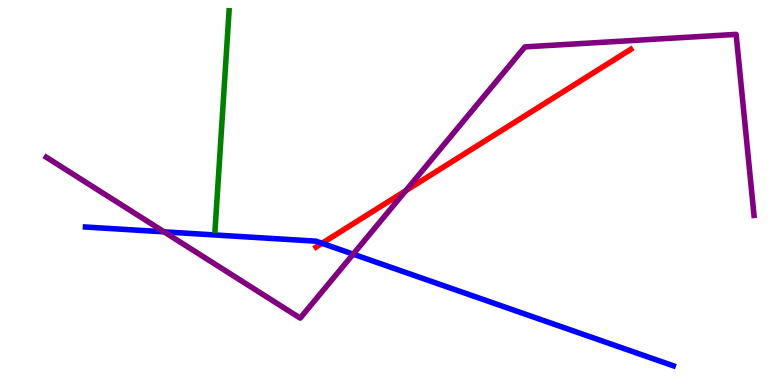[{'lines': ['blue', 'red'], 'intersections': [{'x': 4.16, 'y': 3.68}]}, {'lines': ['green', 'red'], 'intersections': []}, {'lines': ['purple', 'red'], 'intersections': [{'x': 5.24, 'y': 5.05}]}, {'lines': ['blue', 'green'], 'intersections': []}, {'lines': ['blue', 'purple'], 'intersections': [{'x': 2.12, 'y': 3.98}, {'x': 4.56, 'y': 3.4}]}, {'lines': ['green', 'purple'], 'intersections': []}]